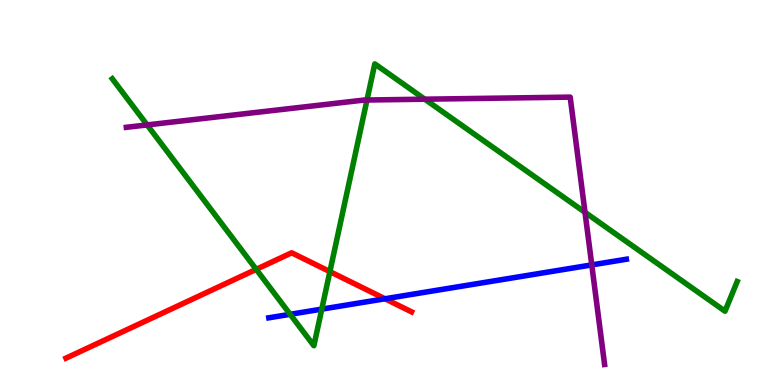[{'lines': ['blue', 'red'], 'intersections': [{'x': 4.97, 'y': 2.24}]}, {'lines': ['green', 'red'], 'intersections': [{'x': 3.31, 'y': 3.0}, {'x': 4.26, 'y': 2.94}]}, {'lines': ['purple', 'red'], 'intersections': []}, {'lines': ['blue', 'green'], 'intersections': [{'x': 3.74, 'y': 1.84}, {'x': 4.15, 'y': 1.97}]}, {'lines': ['blue', 'purple'], 'intersections': [{'x': 7.64, 'y': 3.12}]}, {'lines': ['green', 'purple'], 'intersections': [{'x': 1.9, 'y': 6.76}, {'x': 4.74, 'y': 7.4}, {'x': 5.48, 'y': 7.42}, {'x': 7.55, 'y': 4.49}]}]